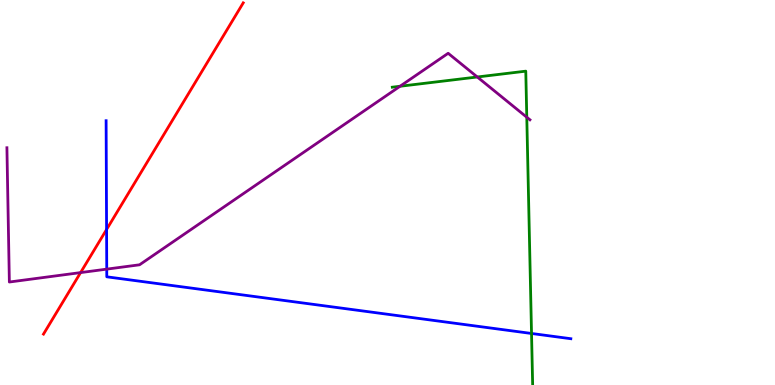[{'lines': ['blue', 'red'], 'intersections': [{'x': 1.38, 'y': 4.04}]}, {'lines': ['green', 'red'], 'intersections': []}, {'lines': ['purple', 'red'], 'intersections': [{'x': 1.04, 'y': 2.92}]}, {'lines': ['blue', 'green'], 'intersections': [{'x': 6.86, 'y': 1.34}]}, {'lines': ['blue', 'purple'], 'intersections': [{'x': 1.38, 'y': 3.01}]}, {'lines': ['green', 'purple'], 'intersections': [{'x': 5.16, 'y': 7.76}, {'x': 6.16, 'y': 8.0}, {'x': 6.8, 'y': 6.96}]}]